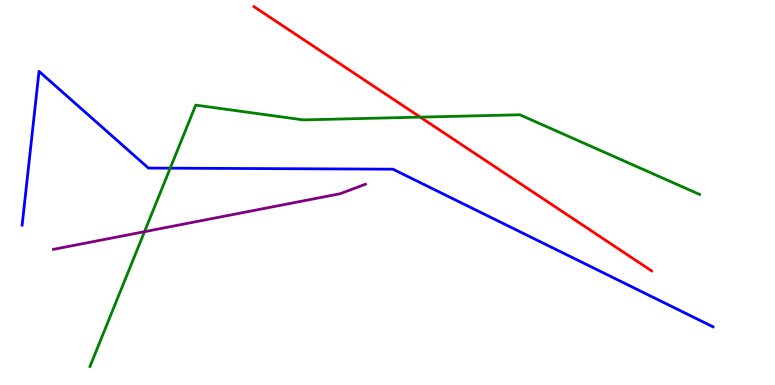[{'lines': ['blue', 'red'], 'intersections': []}, {'lines': ['green', 'red'], 'intersections': [{'x': 5.42, 'y': 6.96}]}, {'lines': ['purple', 'red'], 'intersections': []}, {'lines': ['blue', 'green'], 'intersections': [{'x': 2.2, 'y': 5.63}]}, {'lines': ['blue', 'purple'], 'intersections': []}, {'lines': ['green', 'purple'], 'intersections': [{'x': 1.86, 'y': 3.98}]}]